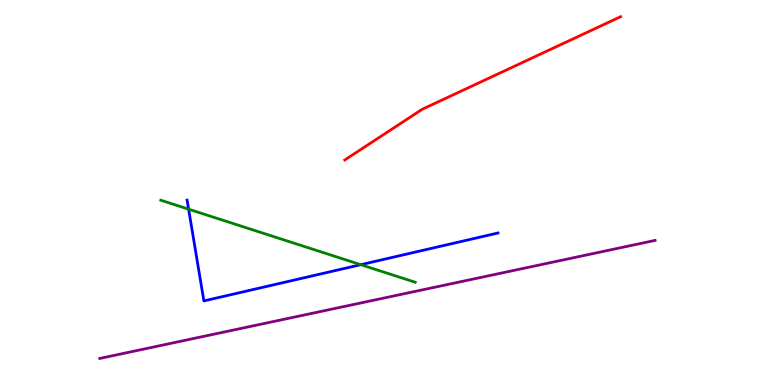[{'lines': ['blue', 'red'], 'intersections': []}, {'lines': ['green', 'red'], 'intersections': []}, {'lines': ['purple', 'red'], 'intersections': []}, {'lines': ['blue', 'green'], 'intersections': [{'x': 2.43, 'y': 4.57}, {'x': 4.66, 'y': 3.13}]}, {'lines': ['blue', 'purple'], 'intersections': []}, {'lines': ['green', 'purple'], 'intersections': []}]